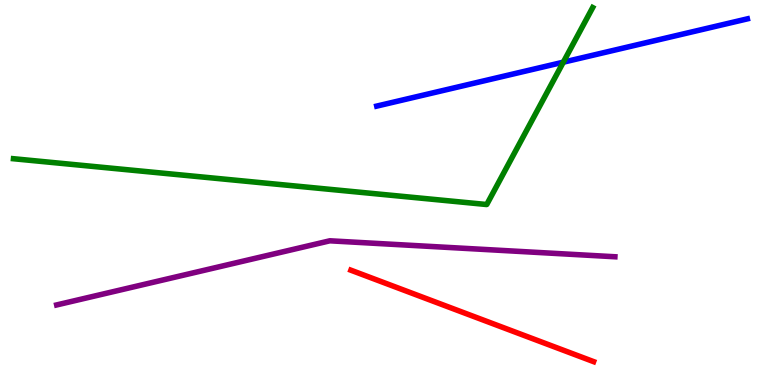[{'lines': ['blue', 'red'], 'intersections': []}, {'lines': ['green', 'red'], 'intersections': []}, {'lines': ['purple', 'red'], 'intersections': []}, {'lines': ['blue', 'green'], 'intersections': [{'x': 7.27, 'y': 8.38}]}, {'lines': ['blue', 'purple'], 'intersections': []}, {'lines': ['green', 'purple'], 'intersections': []}]